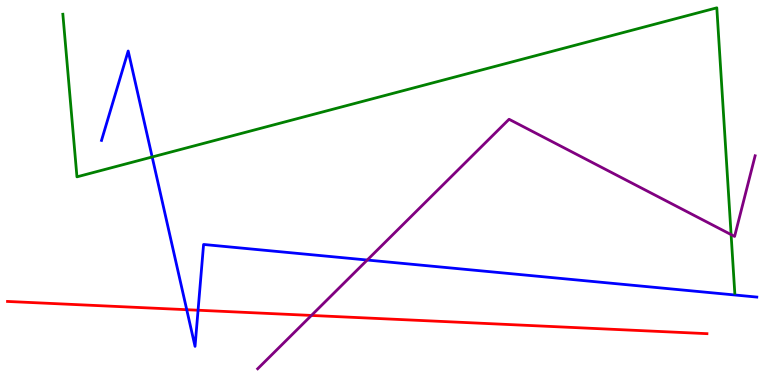[{'lines': ['blue', 'red'], 'intersections': [{'x': 2.41, 'y': 1.96}, {'x': 2.56, 'y': 1.94}]}, {'lines': ['green', 'red'], 'intersections': []}, {'lines': ['purple', 'red'], 'intersections': [{'x': 4.02, 'y': 1.81}]}, {'lines': ['blue', 'green'], 'intersections': [{'x': 1.96, 'y': 5.92}]}, {'lines': ['blue', 'purple'], 'intersections': [{'x': 4.74, 'y': 3.25}]}, {'lines': ['green', 'purple'], 'intersections': [{'x': 9.43, 'y': 3.91}]}]